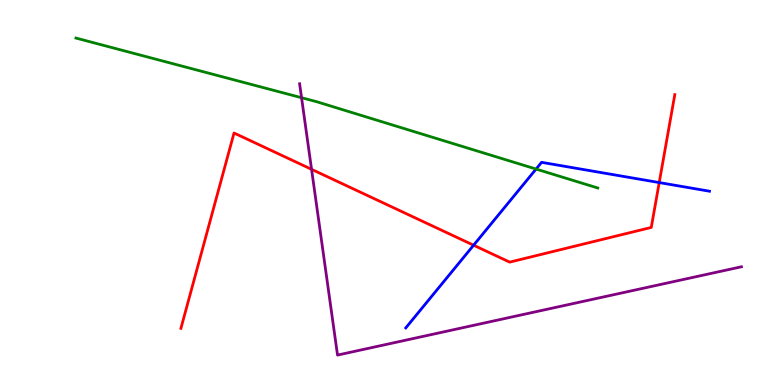[{'lines': ['blue', 'red'], 'intersections': [{'x': 6.11, 'y': 3.63}, {'x': 8.51, 'y': 5.26}]}, {'lines': ['green', 'red'], 'intersections': []}, {'lines': ['purple', 'red'], 'intersections': [{'x': 4.02, 'y': 5.6}]}, {'lines': ['blue', 'green'], 'intersections': [{'x': 6.92, 'y': 5.61}]}, {'lines': ['blue', 'purple'], 'intersections': []}, {'lines': ['green', 'purple'], 'intersections': [{'x': 3.89, 'y': 7.46}]}]